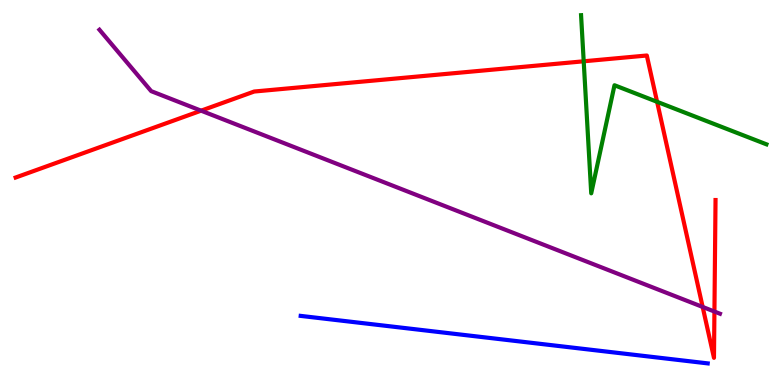[{'lines': ['blue', 'red'], 'intersections': []}, {'lines': ['green', 'red'], 'intersections': [{'x': 7.53, 'y': 8.41}, {'x': 8.48, 'y': 7.36}]}, {'lines': ['purple', 'red'], 'intersections': [{'x': 2.59, 'y': 7.13}, {'x': 9.07, 'y': 2.03}, {'x': 9.22, 'y': 1.91}]}, {'lines': ['blue', 'green'], 'intersections': []}, {'lines': ['blue', 'purple'], 'intersections': []}, {'lines': ['green', 'purple'], 'intersections': []}]